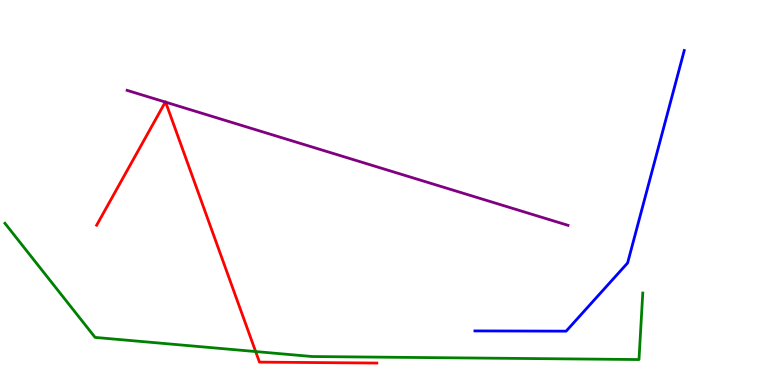[{'lines': ['blue', 'red'], 'intersections': []}, {'lines': ['green', 'red'], 'intersections': [{'x': 3.3, 'y': 0.869}]}, {'lines': ['purple', 'red'], 'intersections': [{'x': 2.13, 'y': 7.35}, {'x': 2.14, 'y': 7.35}]}, {'lines': ['blue', 'green'], 'intersections': []}, {'lines': ['blue', 'purple'], 'intersections': []}, {'lines': ['green', 'purple'], 'intersections': []}]